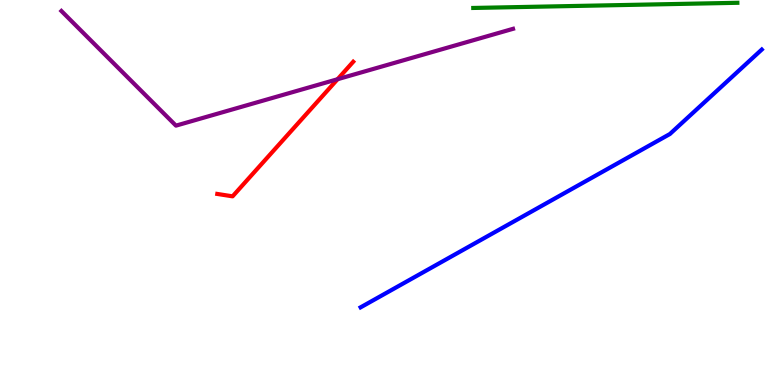[{'lines': ['blue', 'red'], 'intersections': []}, {'lines': ['green', 'red'], 'intersections': []}, {'lines': ['purple', 'red'], 'intersections': [{'x': 4.36, 'y': 7.94}]}, {'lines': ['blue', 'green'], 'intersections': []}, {'lines': ['blue', 'purple'], 'intersections': []}, {'lines': ['green', 'purple'], 'intersections': []}]